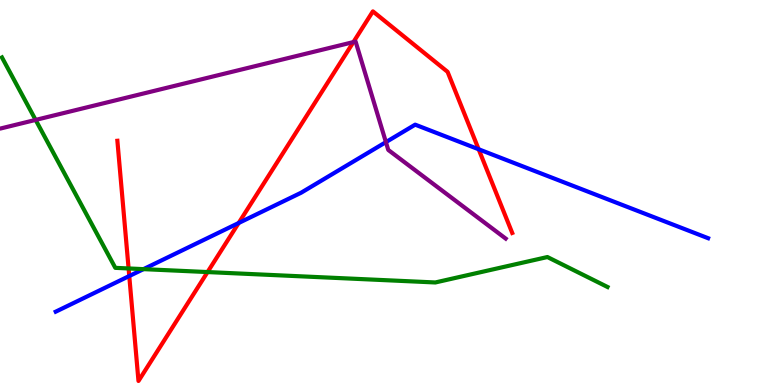[{'lines': ['blue', 'red'], 'intersections': [{'x': 1.67, 'y': 2.83}, {'x': 3.08, 'y': 4.21}, {'x': 6.18, 'y': 6.12}]}, {'lines': ['green', 'red'], 'intersections': [{'x': 1.66, 'y': 3.03}, {'x': 2.68, 'y': 2.93}]}, {'lines': ['purple', 'red'], 'intersections': [{'x': 4.56, 'y': 8.91}]}, {'lines': ['blue', 'green'], 'intersections': [{'x': 1.85, 'y': 3.01}]}, {'lines': ['blue', 'purple'], 'intersections': [{'x': 4.98, 'y': 6.31}]}, {'lines': ['green', 'purple'], 'intersections': [{'x': 0.46, 'y': 6.89}]}]